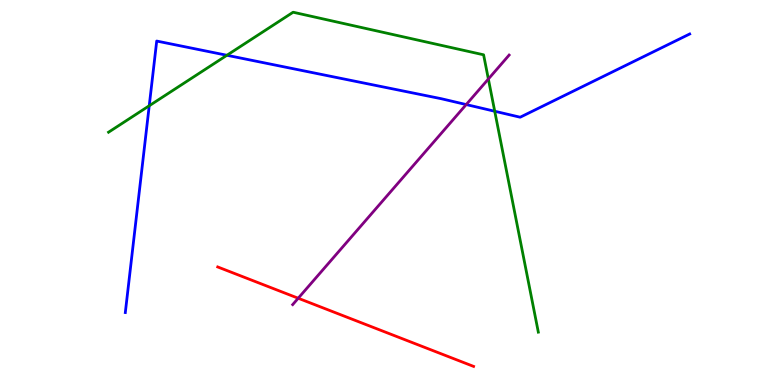[{'lines': ['blue', 'red'], 'intersections': []}, {'lines': ['green', 'red'], 'intersections': []}, {'lines': ['purple', 'red'], 'intersections': [{'x': 3.85, 'y': 2.25}]}, {'lines': ['blue', 'green'], 'intersections': [{'x': 1.93, 'y': 7.25}, {'x': 2.93, 'y': 8.56}, {'x': 6.38, 'y': 7.11}]}, {'lines': ['blue', 'purple'], 'intersections': [{'x': 6.02, 'y': 7.28}]}, {'lines': ['green', 'purple'], 'intersections': [{'x': 6.3, 'y': 7.95}]}]